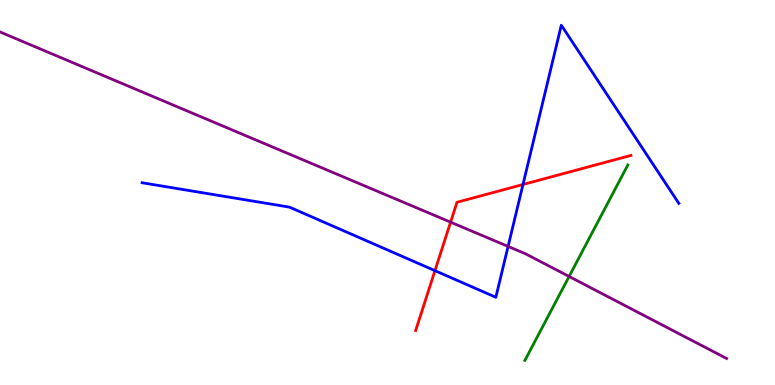[{'lines': ['blue', 'red'], 'intersections': [{'x': 5.61, 'y': 2.97}, {'x': 6.75, 'y': 5.21}]}, {'lines': ['green', 'red'], 'intersections': []}, {'lines': ['purple', 'red'], 'intersections': [{'x': 5.81, 'y': 4.23}]}, {'lines': ['blue', 'green'], 'intersections': []}, {'lines': ['blue', 'purple'], 'intersections': [{'x': 6.56, 'y': 3.6}]}, {'lines': ['green', 'purple'], 'intersections': [{'x': 7.34, 'y': 2.82}]}]